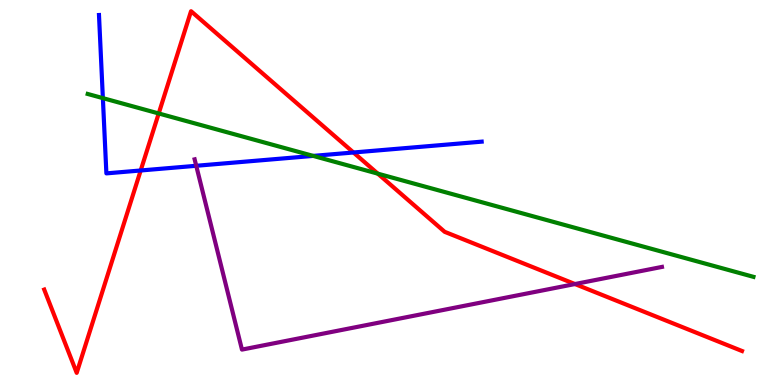[{'lines': ['blue', 'red'], 'intersections': [{'x': 1.82, 'y': 5.57}, {'x': 4.56, 'y': 6.04}]}, {'lines': ['green', 'red'], 'intersections': [{'x': 2.05, 'y': 7.05}, {'x': 4.87, 'y': 5.49}]}, {'lines': ['purple', 'red'], 'intersections': [{'x': 7.42, 'y': 2.62}]}, {'lines': ['blue', 'green'], 'intersections': [{'x': 1.33, 'y': 7.45}, {'x': 4.04, 'y': 5.95}]}, {'lines': ['blue', 'purple'], 'intersections': [{'x': 2.53, 'y': 5.69}]}, {'lines': ['green', 'purple'], 'intersections': []}]